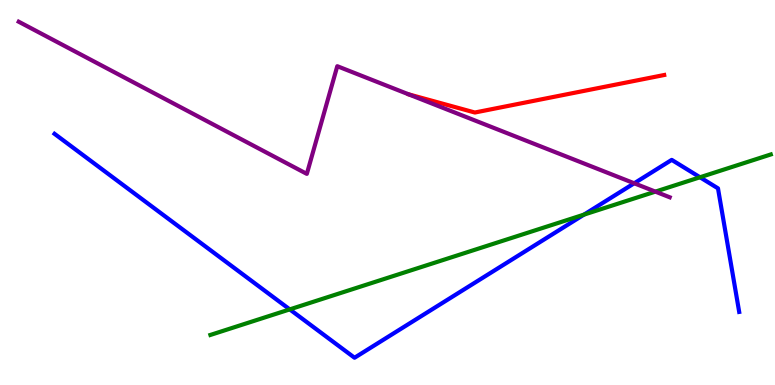[{'lines': ['blue', 'red'], 'intersections': []}, {'lines': ['green', 'red'], 'intersections': []}, {'lines': ['purple', 'red'], 'intersections': []}, {'lines': ['blue', 'green'], 'intersections': [{'x': 3.74, 'y': 1.96}, {'x': 7.53, 'y': 4.43}, {'x': 9.03, 'y': 5.4}]}, {'lines': ['blue', 'purple'], 'intersections': [{'x': 8.18, 'y': 5.24}]}, {'lines': ['green', 'purple'], 'intersections': [{'x': 8.46, 'y': 5.02}]}]